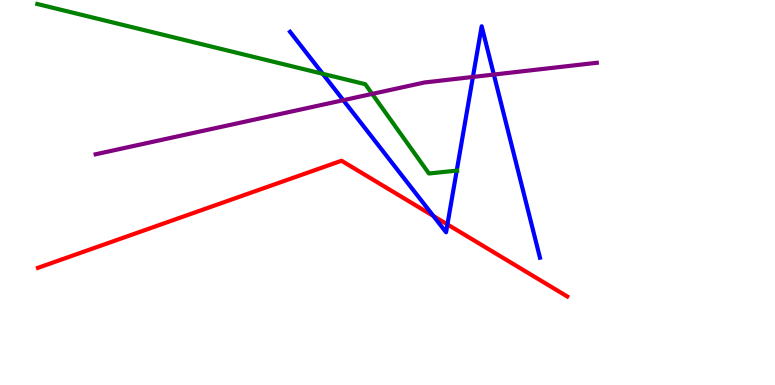[{'lines': ['blue', 'red'], 'intersections': [{'x': 5.59, 'y': 4.39}, {'x': 5.77, 'y': 4.17}]}, {'lines': ['green', 'red'], 'intersections': []}, {'lines': ['purple', 'red'], 'intersections': []}, {'lines': ['blue', 'green'], 'intersections': [{'x': 4.16, 'y': 8.08}, {'x': 5.89, 'y': 5.57}]}, {'lines': ['blue', 'purple'], 'intersections': [{'x': 4.43, 'y': 7.4}, {'x': 6.1, 'y': 8.0}, {'x': 6.37, 'y': 8.06}]}, {'lines': ['green', 'purple'], 'intersections': [{'x': 4.8, 'y': 7.56}]}]